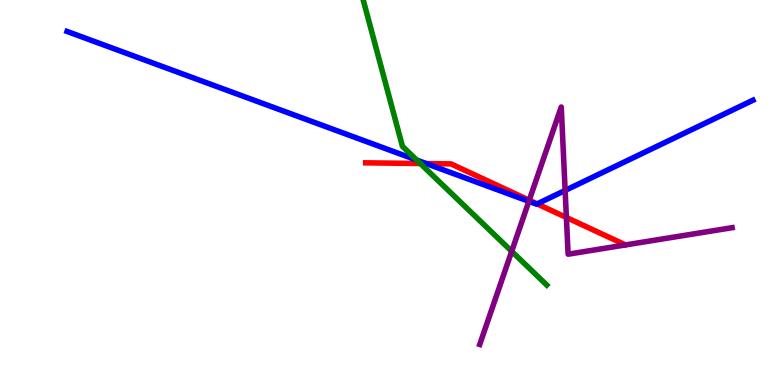[{'lines': ['blue', 'red'], 'intersections': [{'x': 5.5, 'y': 5.75}, {'x': 6.93, 'y': 4.7}]}, {'lines': ['green', 'red'], 'intersections': [{'x': 5.42, 'y': 5.75}]}, {'lines': ['purple', 'red'], 'intersections': [{'x': 6.83, 'y': 4.8}, {'x': 7.31, 'y': 4.35}]}, {'lines': ['blue', 'green'], 'intersections': [{'x': 5.38, 'y': 5.84}]}, {'lines': ['blue', 'purple'], 'intersections': [{'x': 6.82, 'y': 4.77}, {'x': 7.29, 'y': 5.05}]}, {'lines': ['green', 'purple'], 'intersections': [{'x': 6.6, 'y': 3.47}]}]